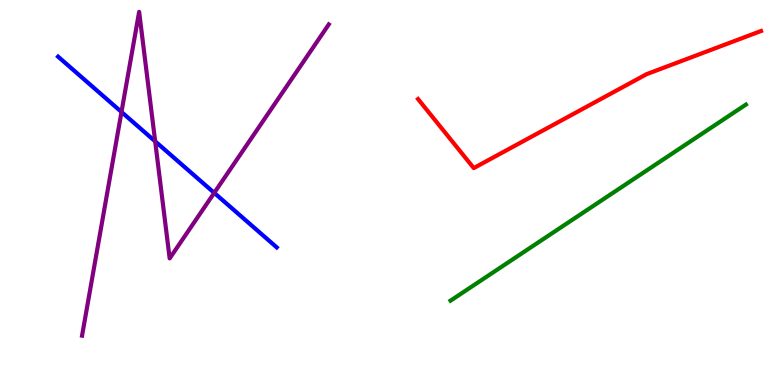[{'lines': ['blue', 'red'], 'intersections': []}, {'lines': ['green', 'red'], 'intersections': []}, {'lines': ['purple', 'red'], 'intersections': []}, {'lines': ['blue', 'green'], 'intersections': []}, {'lines': ['blue', 'purple'], 'intersections': [{'x': 1.57, 'y': 7.09}, {'x': 2.0, 'y': 6.33}, {'x': 2.76, 'y': 4.99}]}, {'lines': ['green', 'purple'], 'intersections': []}]